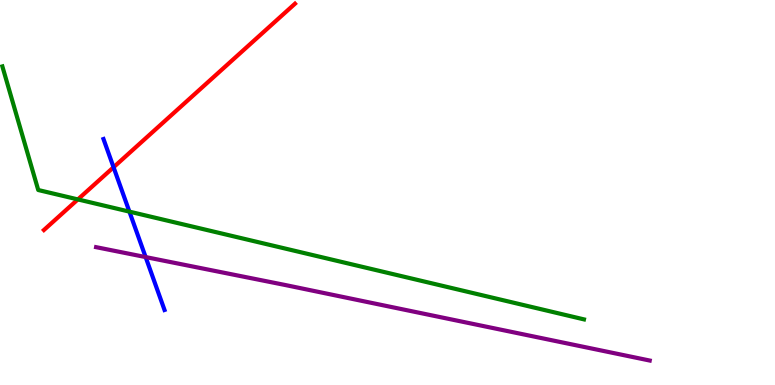[{'lines': ['blue', 'red'], 'intersections': [{'x': 1.47, 'y': 5.66}]}, {'lines': ['green', 'red'], 'intersections': [{'x': 1.0, 'y': 4.82}]}, {'lines': ['purple', 'red'], 'intersections': []}, {'lines': ['blue', 'green'], 'intersections': [{'x': 1.67, 'y': 4.5}]}, {'lines': ['blue', 'purple'], 'intersections': [{'x': 1.88, 'y': 3.32}]}, {'lines': ['green', 'purple'], 'intersections': []}]